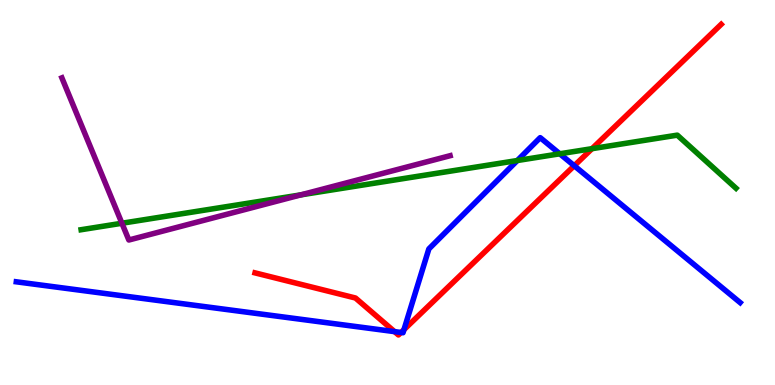[{'lines': ['blue', 'red'], 'intersections': [{'x': 5.09, 'y': 1.39}, {'x': 5.17, 'y': 1.36}, {'x': 5.21, 'y': 1.44}, {'x': 7.41, 'y': 5.69}]}, {'lines': ['green', 'red'], 'intersections': [{'x': 7.64, 'y': 6.14}]}, {'lines': ['purple', 'red'], 'intersections': []}, {'lines': ['blue', 'green'], 'intersections': [{'x': 6.68, 'y': 5.83}, {'x': 7.22, 'y': 6.01}]}, {'lines': ['blue', 'purple'], 'intersections': []}, {'lines': ['green', 'purple'], 'intersections': [{'x': 1.57, 'y': 4.2}, {'x': 3.88, 'y': 4.94}]}]